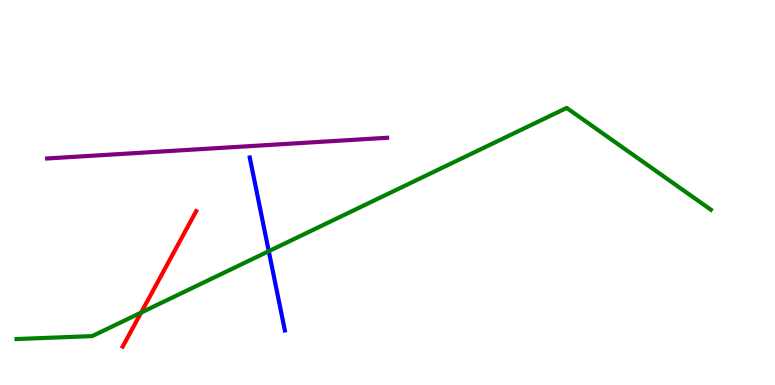[{'lines': ['blue', 'red'], 'intersections': []}, {'lines': ['green', 'red'], 'intersections': [{'x': 1.82, 'y': 1.88}]}, {'lines': ['purple', 'red'], 'intersections': []}, {'lines': ['blue', 'green'], 'intersections': [{'x': 3.47, 'y': 3.48}]}, {'lines': ['blue', 'purple'], 'intersections': []}, {'lines': ['green', 'purple'], 'intersections': []}]